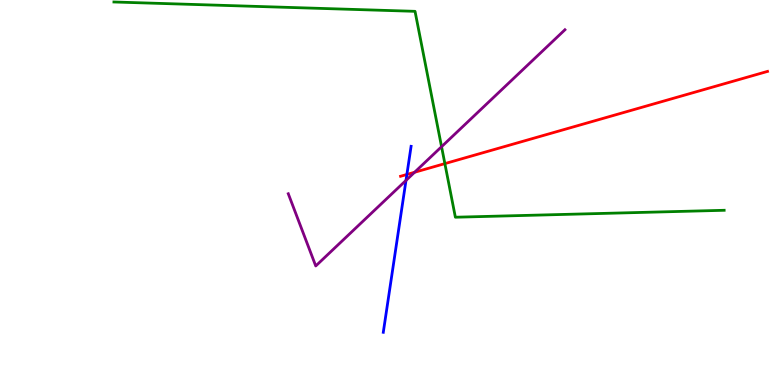[{'lines': ['blue', 'red'], 'intersections': [{'x': 5.25, 'y': 5.47}]}, {'lines': ['green', 'red'], 'intersections': [{'x': 5.74, 'y': 5.75}]}, {'lines': ['purple', 'red'], 'intersections': [{'x': 5.35, 'y': 5.53}]}, {'lines': ['blue', 'green'], 'intersections': []}, {'lines': ['blue', 'purple'], 'intersections': [{'x': 5.24, 'y': 5.31}]}, {'lines': ['green', 'purple'], 'intersections': [{'x': 5.7, 'y': 6.19}]}]